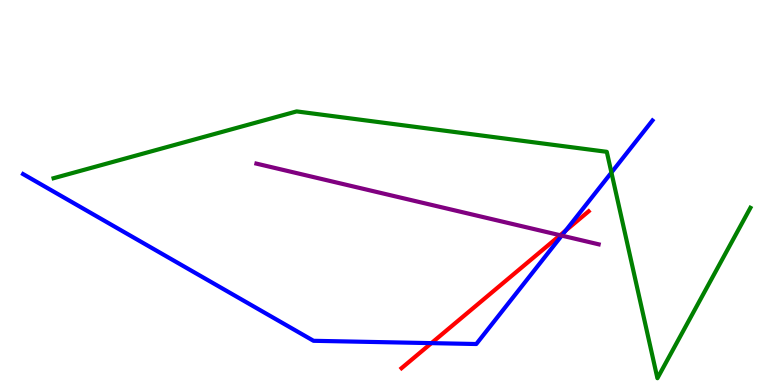[{'lines': ['blue', 'red'], 'intersections': [{'x': 5.57, 'y': 1.09}, {'x': 7.3, 'y': 4.01}]}, {'lines': ['green', 'red'], 'intersections': []}, {'lines': ['purple', 'red'], 'intersections': [{'x': 7.23, 'y': 3.89}]}, {'lines': ['blue', 'green'], 'intersections': [{'x': 7.89, 'y': 5.52}]}, {'lines': ['blue', 'purple'], 'intersections': [{'x': 7.25, 'y': 3.88}]}, {'lines': ['green', 'purple'], 'intersections': []}]